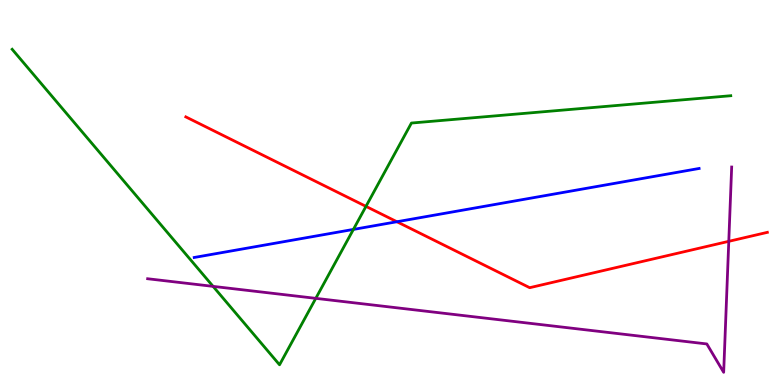[{'lines': ['blue', 'red'], 'intersections': [{'x': 5.12, 'y': 4.24}]}, {'lines': ['green', 'red'], 'intersections': [{'x': 4.72, 'y': 4.64}]}, {'lines': ['purple', 'red'], 'intersections': [{'x': 9.4, 'y': 3.73}]}, {'lines': ['blue', 'green'], 'intersections': [{'x': 4.56, 'y': 4.04}]}, {'lines': ['blue', 'purple'], 'intersections': []}, {'lines': ['green', 'purple'], 'intersections': [{'x': 2.75, 'y': 2.56}, {'x': 4.07, 'y': 2.25}]}]